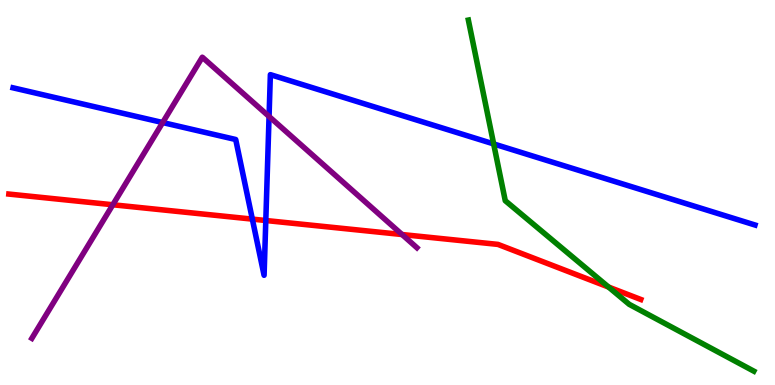[{'lines': ['blue', 'red'], 'intersections': [{'x': 3.26, 'y': 4.31}, {'x': 3.43, 'y': 4.27}]}, {'lines': ['green', 'red'], 'intersections': [{'x': 7.85, 'y': 2.54}]}, {'lines': ['purple', 'red'], 'intersections': [{'x': 1.46, 'y': 4.68}, {'x': 5.19, 'y': 3.91}]}, {'lines': ['blue', 'green'], 'intersections': [{'x': 6.37, 'y': 6.26}]}, {'lines': ['blue', 'purple'], 'intersections': [{'x': 2.1, 'y': 6.82}, {'x': 3.47, 'y': 6.97}]}, {'lines': ['green', 'purple'], 'intersections': []}]